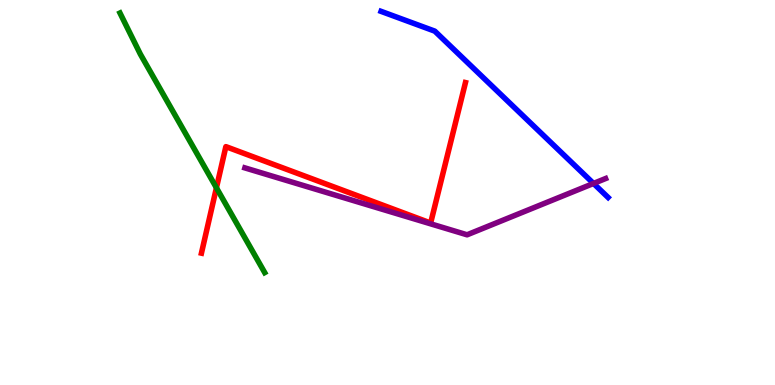[{'lines': ['blue', 'red'], 'intersections': []}, {'lines': ['green', 'red'], 'intersections': [{'x': 2.79, 'y': 5.12}]}, {'lines': ['purple', 'red'], 'intersections': []}, {'lines': ['blue', 'green'], 'intersections': []}, {'lines': ['blue', 'purple'], 'intersections': [{'x': 7.66, 'y': 5.23}]}, {'lines': ['green', 'purple'], 'intersections': []}]